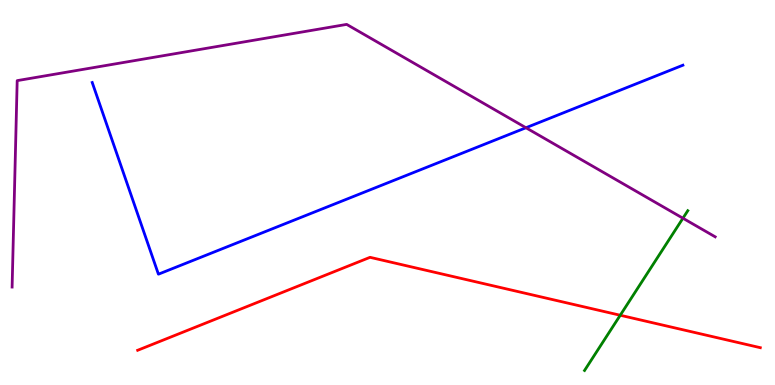[{'lines': ['blue', 'red'], 'intersections': []}, {'lines': ['green', 'red'], 'intersections': [{'x': 8.0, 'y': 1.81}]}, {'lines': ['purple', 'red'], 'intersections': []}, {'lines': ['blue', 'green'], 'intersections': []}, {'lines': ['blue', 'purple'], 'intersections': [{'x': 6.79, 'y': 6.68}]}, {'lines': ['green', 'purple'], 'intersections': [{'x': 8.81, 'y': 4.33}]}]